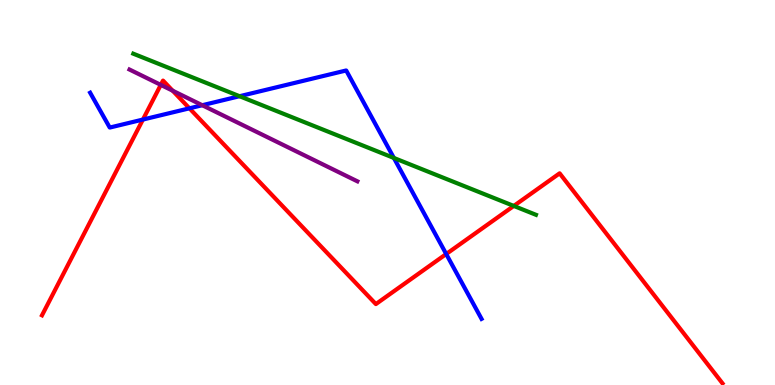[{'lines': ['blue', 'red'], 'intersections': [{'x': 1.84, 'y': 6.89}, {'x': 2.44, 'y': 7.19}, {'x': 5.76, 'y': 3.4}]}, {'lines': ['green', 'red'], 'intersections': [{'x': 6.63, 'y': 4.65}]}, {'lines': ['purple', 'red'], 'intersections': [{'x': 2.07, 'y': 7.8}, {'x': 2.23, 'y': 7.64}]}, {'lines': ['blue', 'green'], 'intersections': [{'x': 3.09, 'y': 7.5}, {'x': 5.08, 'y': 5.9}]}, {'lines': ['blue', 'purple'], 'intersections': [{'x': 2.61, 'y': 7.27}]}, {'lines': ['green', 'purple'], 'intersections': []}]